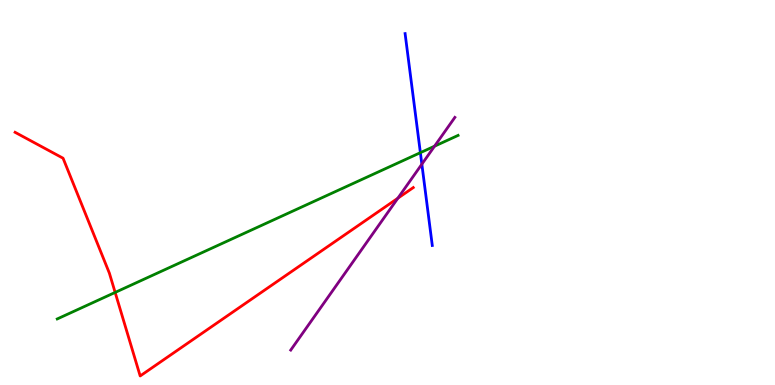[{'lines': ['blue', 'red'], 'intersections': []}, {'lines': ['green', 'red'], 'intersections': [{'x': 1.49, 'y': 2.4}]}, {'lines': ['purple', 'red'], 'intersections': [{'x': 5.13, 'y': 4.85}]}, {'lines': ['blue', 'green'], 'intersections': [{'x': 5.42, 'y': 6.03}]}, {'lines': ['blue', 'purple'], 'intersections': [{'x': 5.44, 'y': 5.74}]}, {'lines': ['green', 'purple'], 'intersections': [{'x': 5.61, 'y': 6.2}]}]